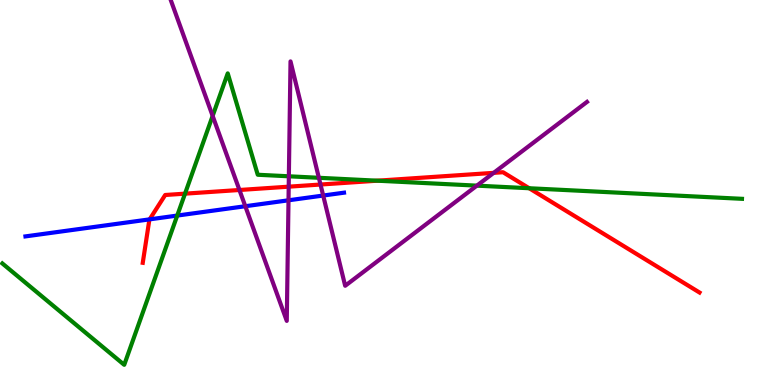[{'lines': ['blue', 'red'], 'intersections': [{'x': 1.93, 'y': 4.3}]}, {'lines': ['green', 'red'], 'intersections': [{'x': 2.39, 'y': 4.97}, {'x': 4.87, 'y': 5.31}, {'x': 6.83, 'y': 5.11}]}, {'lines': ['purple', 'red'], 'intersections': [{'x': 3.09, 'y': 5.07}, {'x': 3.73, 'y': 5.15}, {'x': 4.14, 'y': 5.21}, {'x': 6.37, 'y': 5.51}]}, {'lines': ['blue', 'green'], 'intersections': [{'x': 2.29, 'y': 4.4}]}, {'lines': ['blue', 'purple'], 'intersections': [{'x': 3.17, 'y': 4.64}, {'x': 3.72, 'y': 4.8}, {'x': 4.17, 'y': 4.92}]}, {'lines': ['green', 'purple'], 'intersections': [{'x': 2.74, 'y': 6.99}, {'x': 3.73, 'y': 5.42}, {'x': 4.11, 'y': 5.38}, {'x': 6.15, 'y': 5.18}]}]